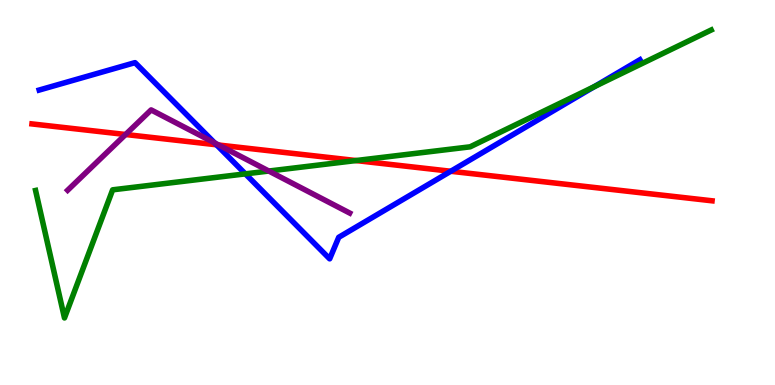[{'lines': ['blue', 'red'], 'intersections': [{'x': 2.79, 'y': 6.24}, {'x': 5.82, 'y': 5.55}]}, {'lines': ['green', 'red'], 'intersections': [{'x': 4.59, 'y': 5.83}]}, {'lines': ['purple', 'red'], 'intersections': [{'x': 1.62, 'y': 6.51}, {'x': 2.82, 'y': 6.23}]}, {'lines': ['blue', 'green'], 'intersections': [{'x': 3.17, 'y': 5.48}, {'x': 7.67, 'y': 7.75}]}, {'lines': ['blue', 'purple'], 'intersections': [{'x': 2.77, 'y': 6.29}]}, {'lines': ['green', 'purple'], 'intersections': [{'x': 3.47, 'y': 5.56}]}]